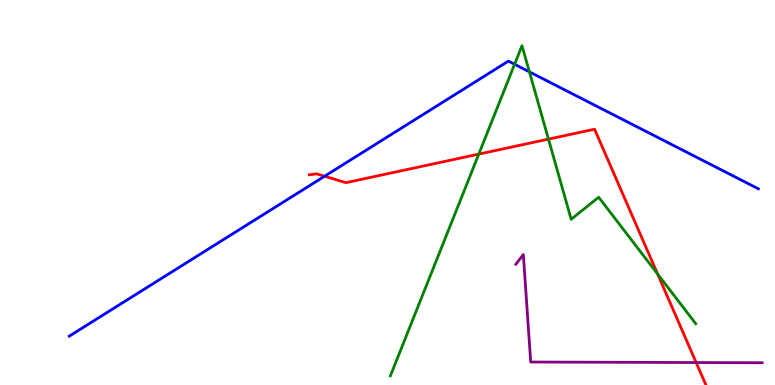[{'lines': ['blue', 'red'], 'intersections': [{'x': 4.19, 'y': 5.42}]}, {'lines': ['green', 'red'], 'intersections': [{'x': 6.18, 'y': 6.0}, {'x': 7.08, 'y': 6.39}, {'x': 8.49, 'y': 2.88}]}, {'lines': ['purple', 'red'], 'intersections': [{'x': 8.98, 'y': 0.583}]}, {'lines': ['blue', 'green'], 'intersections': [{'x': 6.64, 'y': 8.33}, {'x': 6.83, 'y': 8.13}]}, {'lines': ['blue', 'purple'], 'intersections': []}, {'lines': ['green', 'purple'], 'intersections': []}]